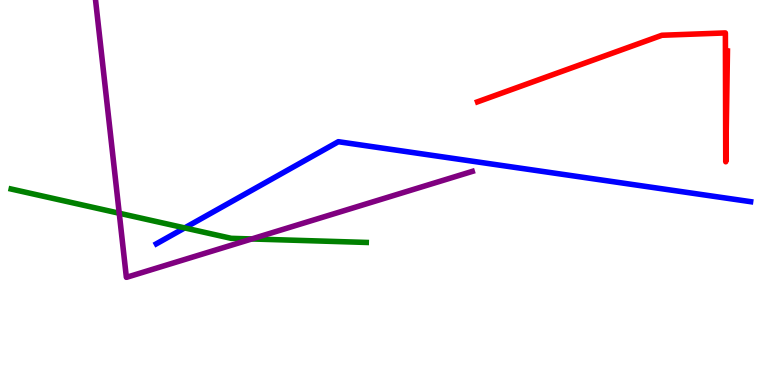[{'lines': ['blue', 'red'], 'intersections': []}, {'lines': ['green', 'red'], 'intersections': []}, {'lines': ['purple', 'red'], 'intersections': []}, {'lines': ['blue', 'green'], 'intersections': [{'x': 2.38, 'y': 4.08}]}, {'lines': ['blue', 'purple'], 'intersections': []}, {'lines': ['green', 'purple'], 'intersections': [{'x': 1.54, 'y': 4.46}, {'x': 3.25, 'y': 3.79}]}]